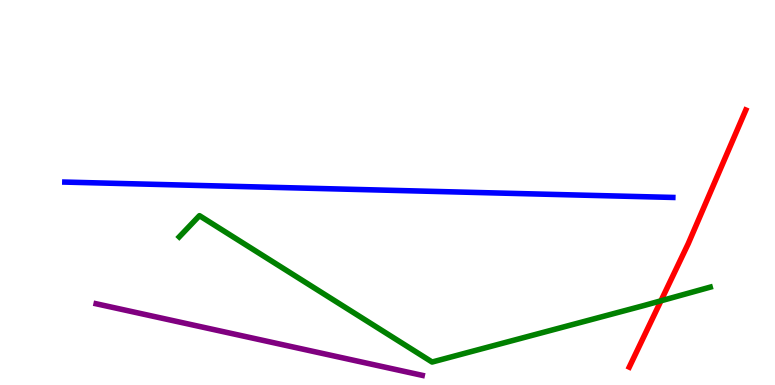[{'lines': ['blue', 'red'], 'intersections': []}, {'lines': ['green', 'red'], 'intersections': [{'x': 8.53, 'y': 2.19}]}, {'lines': ['purple', 'red'], 'intersections': []}, {'lines': ['blue', 'green'], 'intersections': []}, {'lines': ['blue', 'purple'], 'intersections': []}, {'lines': ['green', 'purple'], 'intersections': []}]